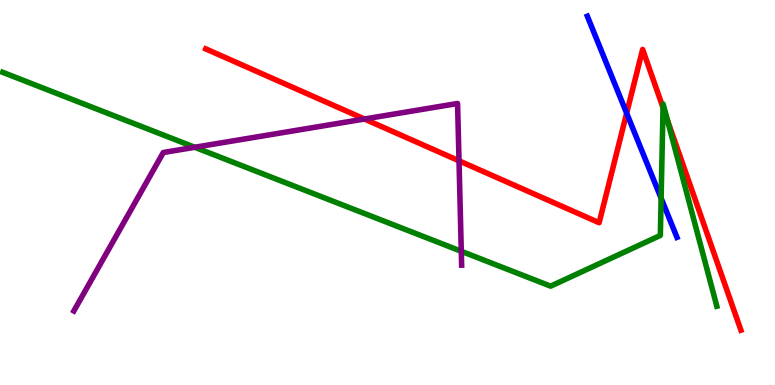[{'lines': ['blue', 'red'], 'intersections': [{'x': 8.09, 'y': 7.06}]}, {'lines': ['green', 'red'], 'intersections': [{'x': 8.56, 'y': 7.2}, {'x': 8.61, 'y': 6.88}]}, {'lines': ['purple', 'red'], 'intersections': [{'x': 4.7, 'y': 6.91}, {'x': 5.92, 'y': 5.82}]}, {'lines': ['blue', 'green'], 'intersections': [{'x': 8.53, 'y': 4.85}]}, {'lines': ['blue', 'purple'], 'intersections': []}, {'lines': ['green', 'purple'], 'intersections': [{'x': 2.51, 'y': 6.17}, {'x': 5.95, 'y': 3.47}]}]